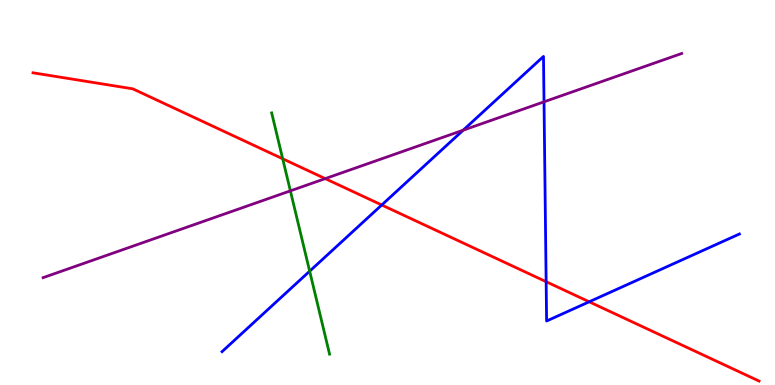[{'lines': ['blue', 'red'], 'intersections': [{'x': 4.93, 'y': 4.68}, {'x': 7.05, 'y': 2.68}, {'x': 7.6, 'y': 2.16}]}, {'lines': ['green', 'red'], 'intersections': [{'x': 3.65, 'y': 5.88}]}, {'lines': ['purple', 'red'], 'intersections': [{'x': 4.2, 'y': 5.36}]}, {'lines': ['blue', 'green'], 'intersections': [{'x': 4.0, 'y': 2.96}]}, {'lines': ['blue', 'purple'], 'intersections': [{'x': 5.98, 'y': 6.62}, {'x': 7.02, 'y': 7.36}]}, {'lines': ['green', 'purple'], 'intersections': [{'x': 3.75, 'y': 5.04}]}]